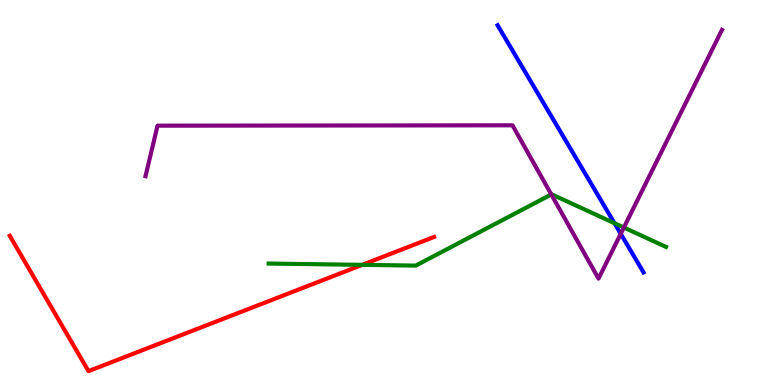[{'lines': ['blue', 'red'], 'intersections': []}, {'lines': ['green', 'red'], 'intersections': [{'x': 4.67, 'y': 3.12}]}, {'lines': ['purple', 'red'], 'intersections': []}, {'lines': ['blue', 'green'], 'intersections': [{'x': 7.93, 'y': 4.2}]}, {'lines': ['blue', 'purple'], 'intersections': [{'x': 8.01, 'y': 3.93}]}, {'lines': ['green', 'purple'], 'intersections': [{'x': 7.11, 'y': 4.95}, {'x': 8.05, 'y': 4.09}]}]